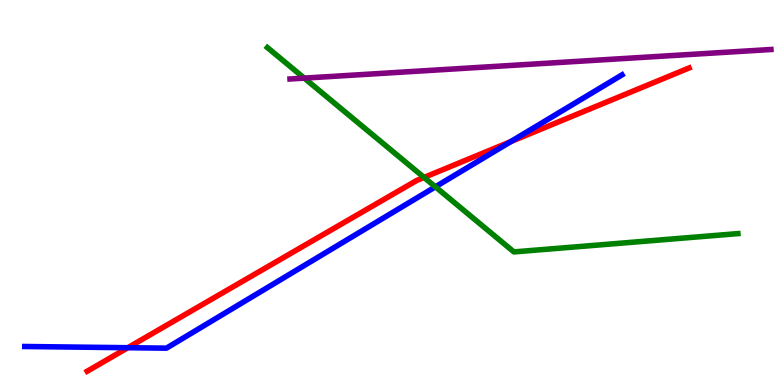[{'lines': ['blue', 'red'], 'intersections': [{'x': 1.65, 'y': 0.968}, {'x': 6.59, 'y': 6.32}]}, {'lines': ['green', 'red'], 'intersections': [{'x': 5.47, 'y': 5.39}]}, {'lines': ['purple', 'red'], 'intersections': []}, {'lines': ['blue', 'green'], 'intersections': [{'x': 5.62, 'y': 5.15}]}, {'lines': ['blue', 'purple'], 'intersections': []}, {'lines': ['green', 'purple'], 'intersections': [{'x': 3.93, 'y': 7.97}]}]